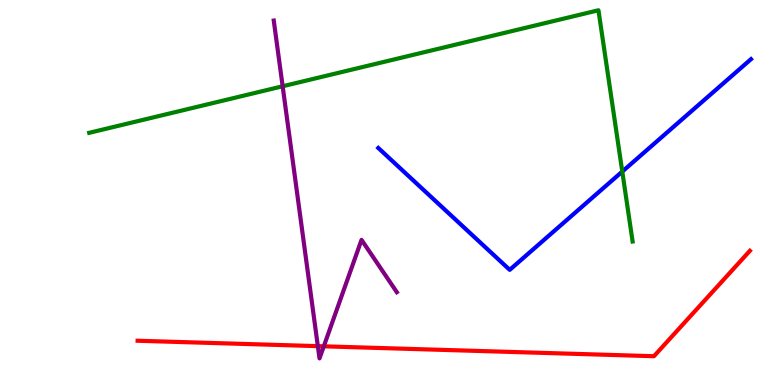[{'lines': ['blue', 'red'], 'intersections': []}, {'lines': ['green', 'red'], 'intersections': []}, {'lines': ['purple', 'red'], 'intersections': [{'x': 4.1, 'y': 1.01}, {'x': 4.18, 'y': 1.0}]}, {'lines': ['blue', 'green'], 'intersections': [{'x': 8.03, 'y': 5.54}]}, {'lines': ['blue', 'purple'], 'intersections': []}, {'lines': ['green', 'purple'], 'intersections': [{'x': 3.65, 'y': 7.76}]}]